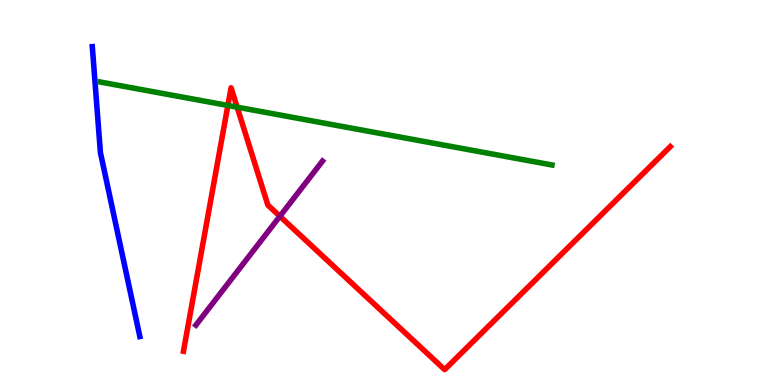[{'lines': ['blue', 'red'], 'intersections': []}, {'lines': ['green', 'red'], 'intersections': [{'x': 2.94, 'y': 7.26}, {'x': 3.06, 'y': 7.22}]}, {'lines': ['purple', 'red'], 'intersections': [{'x': 3.61, 'y': 4.38}]}, {'lines': ['blue', 'green'], 'intersections': []}, {'lines': ['blue', 'purple'], 'intersections': []}, {'lines': ['green', 'purple'], 'intersections': []}]